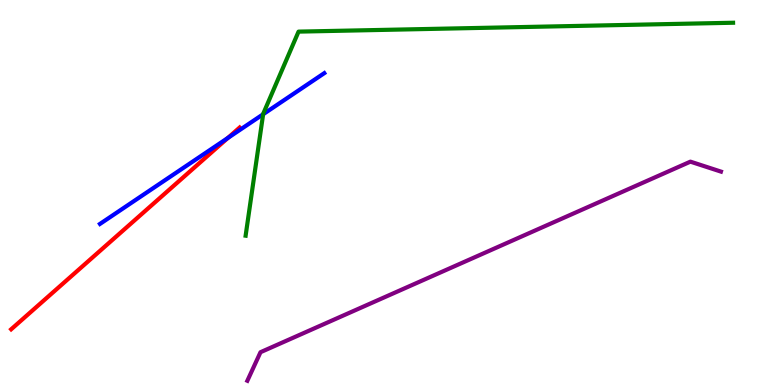[{'lines': ['blue', 'red'], 'intersections': [{'x': 2.94, 'y': 6.42}]}, {'lines': ['green', 'red'], 'intersections': []}, {'lines': ['purple', 'red'], 'intersections': []}, {'lines': ['blue', 'green'], 'intersections': [{'x': 3.4, 'y': 7.03}]}, {'lines': ['blue', 'purple'], 'intersections': []}, {'lines': ['green', 'purple'], 'intersections': []}]